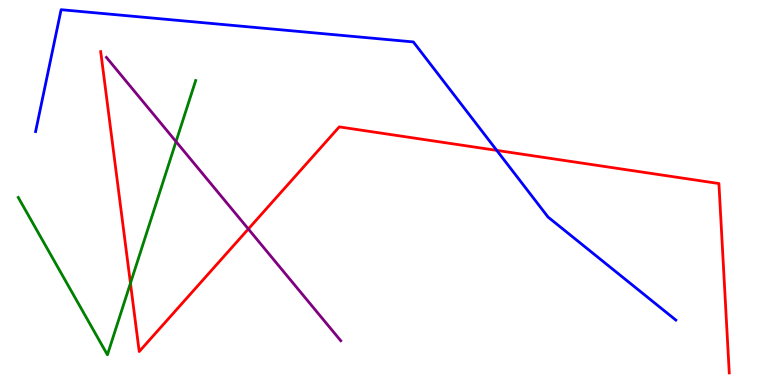[{'lines': ['blue', 'red'], 'intersections': [{'x': 6.41, 'y': 6.09}]}, {'lines': ['green', 'red'], 'intersections': [{'x': 1.68, 'y': 2.64}]}, {'lines': ['purple', 'red'], 'intersections': [{'x': 3.2, 'y': 4.05}]}, {'lines': ['blue', 'green'], 'intersections': []}, {'lines': ['blue', 'purple'], 'intersections': []}, {'lines': ['green', 'purple'], 'intersections': [{'x': 2.27, 'y': 6.32}]}]